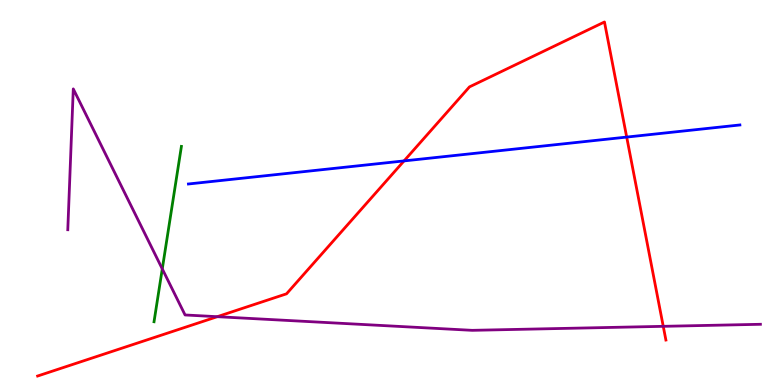[{'lines': ['blue', 'red'], 'intersections': [{'x': 5.21, 'y': 5.82}, {'x': 8.09, 'y': 6.44}]}, {'lines': ['green', 'red'], 'intersections': []}, {'lines': ['purple', 'red'], 'intersections': [{'x': 2.8, 'y': 1.77}, {'x': 8.56, 'y': 1.52}]}, {'lines': ['blue', 'green'], 'intersections': []}, {'lines': ['blue', 'purple'], 'intersections': []}, {'lines': ['green', 'purple'], 'intersections': [{'x': 2.09, 'y': 3.02}]}]